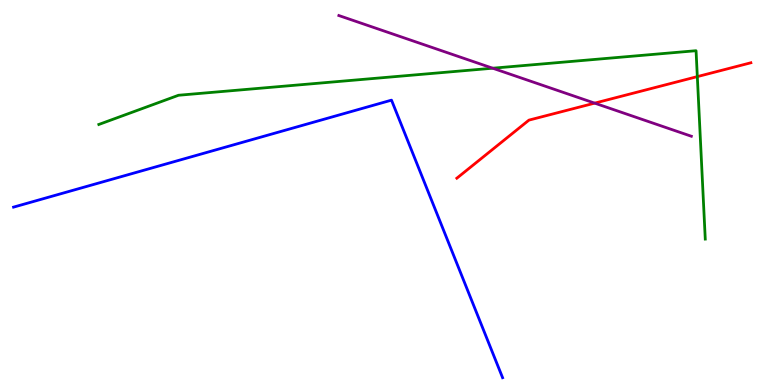[{'lines': ['blue', 'red'], 'intersections': []}, {'lines': ['green', 'red'], 'intersections': [{'x': 9.0, 'y': 8.01}]}, {'lines': ['purple', 'red'], 'intersections': [{'x': 7.67, 'y': 7.32}]}, {'lines': ['blue', 'green'], 'intersections': []}, {'lines': ['blue', 'purple'], 'intersections': []}, {'lines': ['green', 'purple'], 'intersections': [{'x': 6.36, 'y': 8.23}]}]